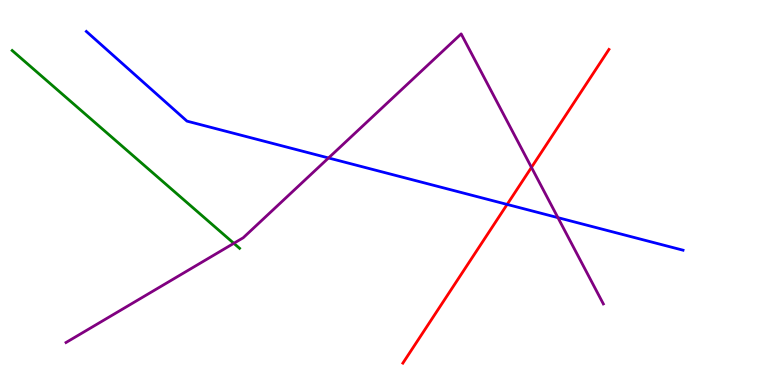[{'lines': ['blue', 'red'], 'intersections': [{'x': 6.54, 'y': 4.69}]}, {'lines': ['green', 'red'], 'intersections': []}, {'lines': ['purple', 'red'], 'intersections': [{'x': 6.86, 'y': 5.65}]}, {'lines': ['blue', 'green'], 'intersections': []}, {'lines': ['blue', 'purple'], 'intersections': [{'x': 4.24, 'y': 5.9}, {'x': 7.2, 'y': 4.35}]}, {'lines': ['green', 'purple'], 'intersections': [{'x': 3.02, 'y': 3.68}]}]